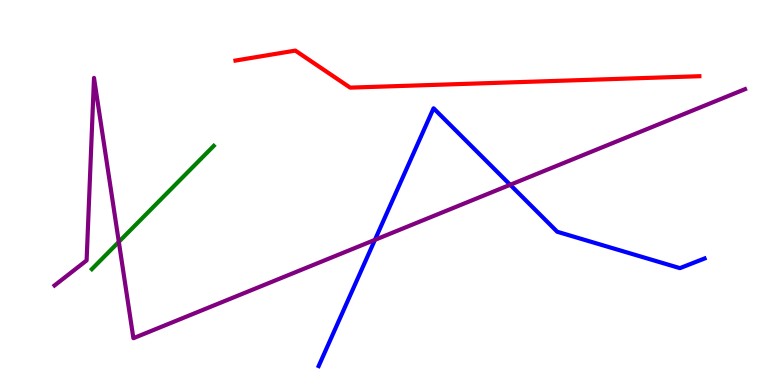[{'lines': ['blue', 'red'], 'intersections': []}, {'lines': ['green', 'red'], 'intersections': []}, {'lines': ['purple', 'red'], 'intersections': []}, {'lines': ['blue', 'green'], 'intersections': []}, {'lines': ['blue', 'purple'], 'intersections': [{'x': 4.84, 'y': 3.77}, {'x': 6.58, 'y': 5.2}]}, {'lines': ['green', 'purple'], 'intersections': [{'x': 1.53, 'y': 3.72}]}]